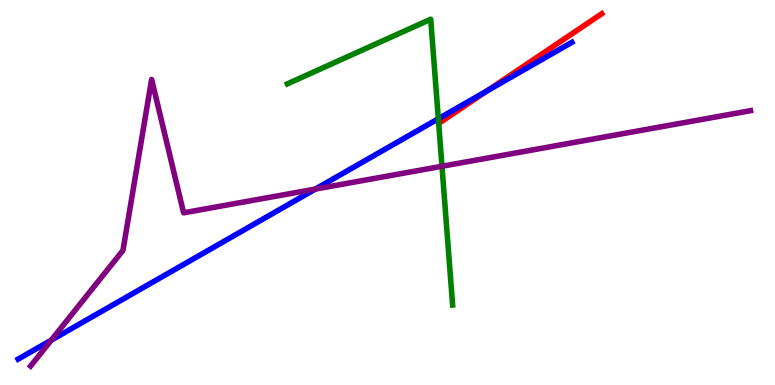[{'lines': ['blue', 'red'], 'intersections': [{'x': 6.29, 'y': 7.64}]}, {'lines': ['green', 'red'], 'intersections': []}, {'lines': ['purple', 'red'], 'intersections': []}, {'lines': ['blue', 'green'], 'intersections': [{'x': 5.66, 'y': 6.92}]}, {'lines': ['blue', 'purple'], 'intersections': [{'x': 0.662, 'y': 1.16}, {'x': 4.07, 'y': 5.09}]}, {'lines': ['green', 'purple'], 'intersections': [{'x': 5.7, 'y': 5.68}]}]